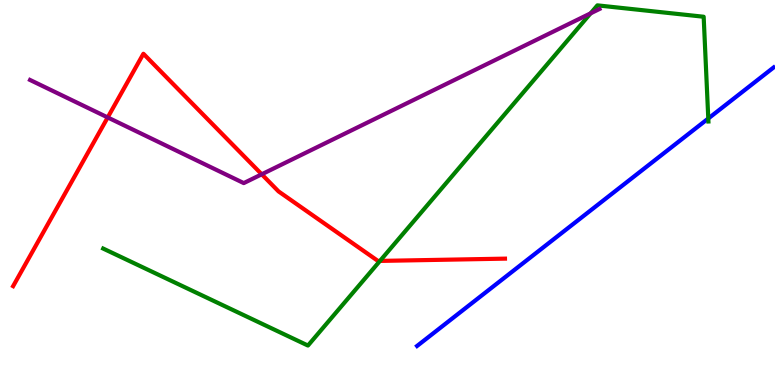[{'lines': ['blue', 'red'], 'intersections': []}, {'lines': ['green', 'red'], 'intersections': [{'x': 4.9, 'y': 3.22}]}, {'lines': ['purple', 'red'], 'intersections': [{'x': 1.39, 'y': 6.95}, {'x': 3.38, 'y': 5.47}]}, {'lines': ['blue', 'green'], 'intersections': [{'x': 9.14, 'y': 6.92}]}, {'lines': ['blue', 'purple'], 'intersections': []}, {'lines': ['green', 'purple'], 'intersections': [{'x': 7.62, 'y': 9.65}]}]